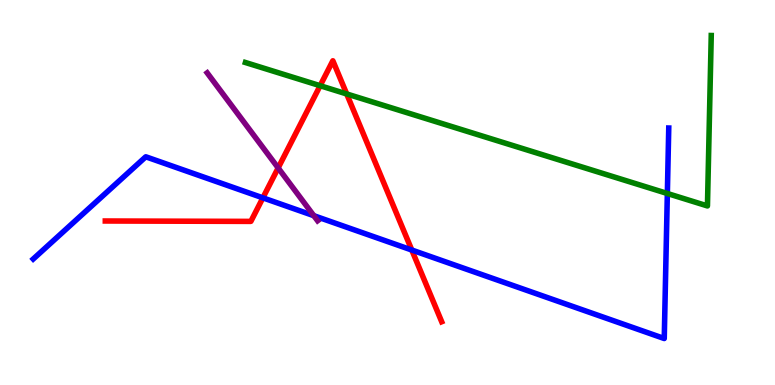[{'lines': ['blue', 'red'], 'intersections': [{'x': 3.39, 'y': 4.86}, {'x': 5.31, 'y': 3.51}]}, {'lines': ['green', 'red'], 'intersections': [{'x': 4.13, 'y': 7.77}, {'x': 4.47, 'y': 7.56}]}, {'lines': ['purple', 'red'], 'intersections': [{'x': 3.59, 'y': 5.64}]}, {'lines': ['blue', 'green'], 'intersections': [{'x': 8.61, 'y': 4.97}]}, {'lines': ['blue', 'purple'], 'intersections': [{'x': 4.05, 'y': 4.4}]}, {'lines': ['green', 'purple'], 'intersections': []}]